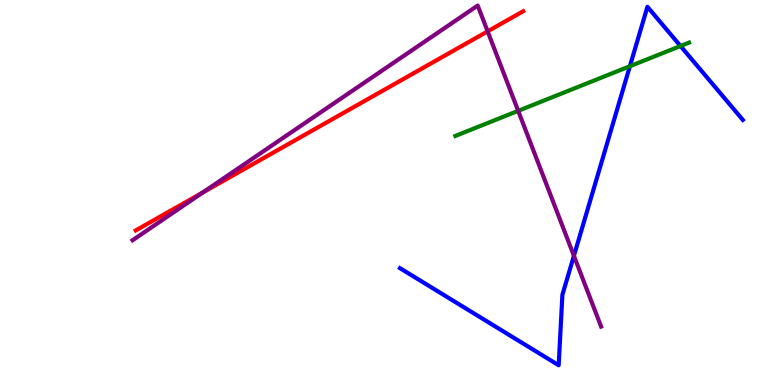[{'lines': ['blue', 'red'], 'intersections': []}, {'lines': ['green', 'red'], 'intersections': []}, {'lines': ['purple', 'red'], 'intersections': [{'x': 2.62, 'y': 5.0}, {'x': 6.29, 'y': 9.19}]}, {'lines': ['blue', 'green'], 'intersections': [{'x': 8.13, 'y': 8.28}, {'x': 8.78, 'y': 8.8}]}, {'lines': ['blue', 'purple'], 'intersections': [{'x': 7.41, 'y': 3.36}]}, {'lines': ['green', 'purple'], 'intersections': [{'x': 6.69, 'y': 7.12}]}]